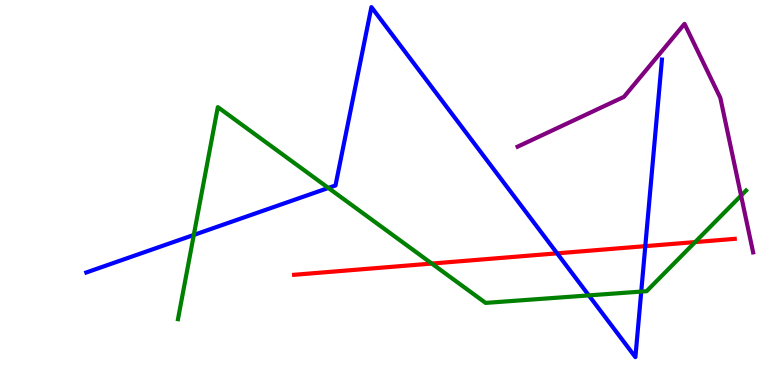[{'lines': ['blue', 'red'], 'intersections': [{'x': 7.19, 'y': 3.42}, {'x': 8.33, 'y': 3.61}]}, {'lines': ['green', 'red'], 'intersections': [{'x': 5.57, 'y': 3.15}, {'x': 8.97, 'y': 3.71}]}, {'lines': ['purple', 'red'], 'intersections': []}, {'lines': ['blue', 'green'], 'intersections': [{'x': 2.5, 'y': 3.9}, {'x': 4.24, 'y': 5.12}, {'x': 7.6, 'y': 2.33}, {'x': 8.27, 'y': 2.43}]}, {'lines': ['blue', 'purple'], 'intersections': []}, {'lines': ['green', 'purple'], 'intersections': [{'x': 9.56, 'y': 4.92}]}]